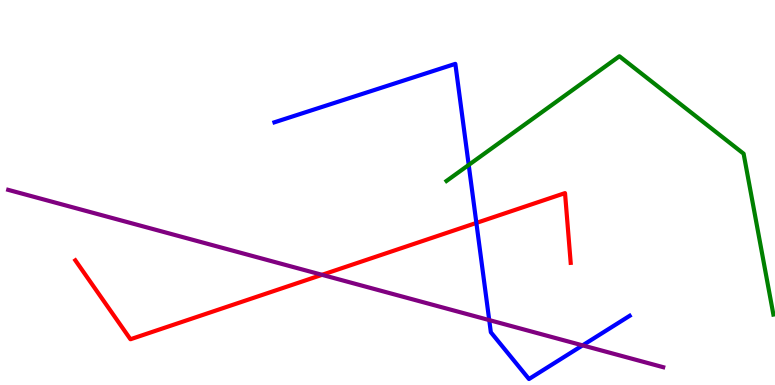[{'lines': ['blue', 'red'], 'intersections': [{'x': 6.15, 'y': 4.21}]}, {'lines': ['green', 'red'], 'intersections': []}, {'lines': ['purple', 'red'], 'intersections': [{'x': 4.16, 'y': 2.86}]}, {'lines': ['blue', 'green'], 'intersections': [{'x': 6.05, 'y': 5.72}]}, {'lines': ['blue', 'purple'], 'intersections': [{'x': 6.31, 'y': 1.69}, {'x': 7.52, 'y': 1.03}]}, {'lines': ['green', 'purple'], 'intersections': []}]